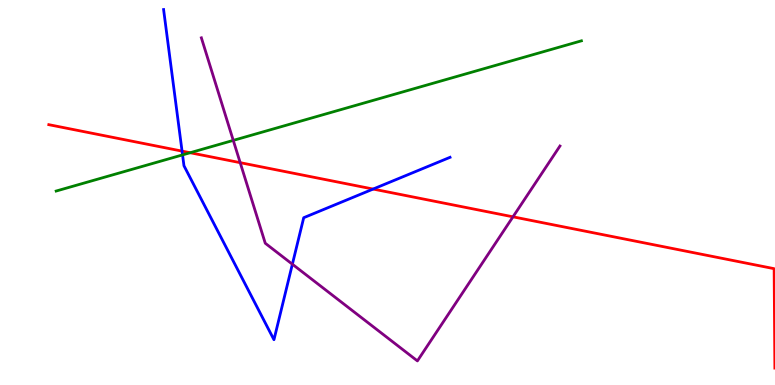[{'lines': ['blue', 'red'], 'intersections': [{'x': 2.35, 'y': 6.07}, {'x': 4.81, 'y': 5.09}]}, {'lines': ['green', 'red'], 'intersections': [{'x': 2.45, 'y': 6.03}]}, {'lines': ['purple', 'red'], 'intersections': [{'x': 3.1, 'y': 5.77}, {'x': 6.62, 'y': 4.37}]}, {'lines': ['blue', 'green'], 'intersections': [{'x': 2.36, 'y': 5.98}]}, {'lines': ['blue', 'purple'], 'intersections': [{'x': 3.77, 'y': 3.14}]}, {'lines': ['green', 'purple'], 'intersections': [{'x': 3.01, 'y': 6.35}]}]